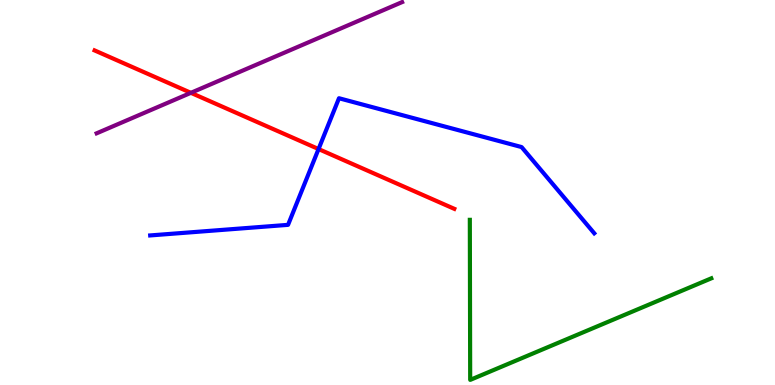[{'lines': ['blue', 'red'], 'intersections': [{'x': 4.11, 'y': 6.13}]}, {'lines': ['green', 'red'], 'intersections': []}, {'lines': ['purple', 'red'], 'intersections': [{'x': 2.46, 'y': 7.59}]}, {'lines': ['blue', 'green'], 'intersections': []}, {'lines': ['blue', 'purple'], 'intersections': []}, {'lines': ['green', 'purple'], 'intersections': []}]